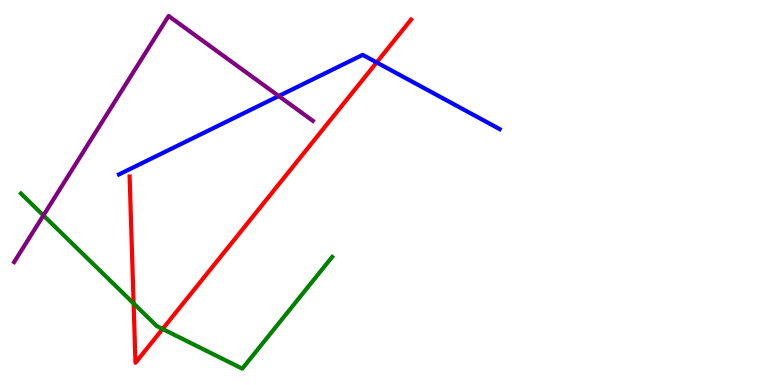[{'lines': ['blue', 'red'], 'intersections': [{'x': 4.86, 'y': 8.38}]}, {'lines': ['green', 'red'], 'intersections': [{'x': 1.72, 'y': 2.12}, {'x': 2.1, 'y': 1.45}]}, {'lines': ['purple', 'red'], 'intersections': []}, {'lines': ['blue', 'green'], 'intersections': []}, {'lines': ['blue', 'purple'], 'intersections': [{'x': 3.6, 'y': 7.51}]}, {'lines': ['green', 'purple'], 'intersections': [{'x': 0.56, 'y': 4.4}]}]